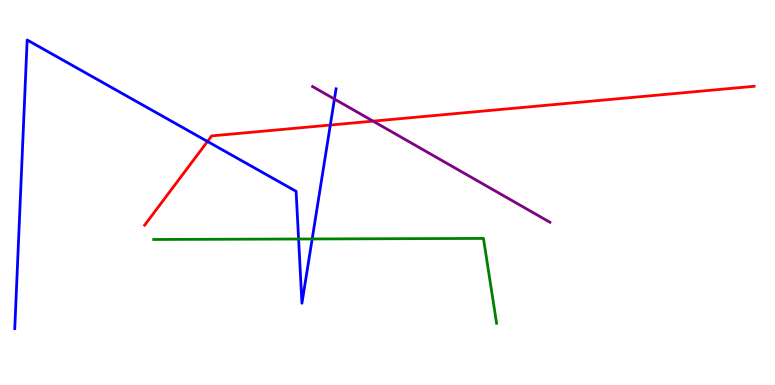[{'lines': ['blue', 'red'], 'intersections': [{'x': 2.68, 'y': 6.33}, {'x': 4.26, 'y': 6.75}]}, {'lines': ['green', 'red'], 'intersections': []}, {'lines': ['purple', 'red'], 'intersections': [{'x': 4.81, 'y': 6.85}]}, {'lines': ['blue', 'green'], 'intersections': [{'x': 3.85, 'y': 3.79}, {'x': 4.03, 'y': 3.79}]}, {'lines': ['blue', 'purple'], 'intersections': [{'x': 4.32, 'y': 7.43}]}, {'lines': ['green', 'purple'], 'intersections': []}]